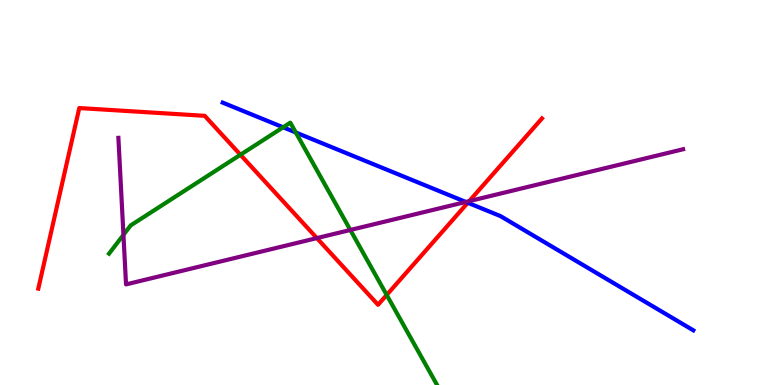[{'lines': ['blue', 'red'], 'intersections': [{'x': 6.04, 'y': 4.73}]}, {'lines': ['green', 'red'], 'intersections': [{'x': 3.1, 'y': 5.98}, {'x': 4.99, 'y': 2.34}]}, {'lines': ['purple', 'red'], 'intersections': [{'x': 4.09, 'y': 3.82}, {'x': 6.05, 'y': 4.78}]}, {'lines': ['blue', 'green'], 'intersections': [{'x': 3.65, 'y': 6.69}, {'x': 3.82, 'y': 6.56}]}, {'lines': ['blue', 'purple'], 'intersections': [{'x': 6.01, 'y': 4.75}]}, {'lines': ['green', 'purple'], 'intersections': [{'x': 1.59, 'y': 3.9}, {'x': 4.52, 'y': 4.03}]}]